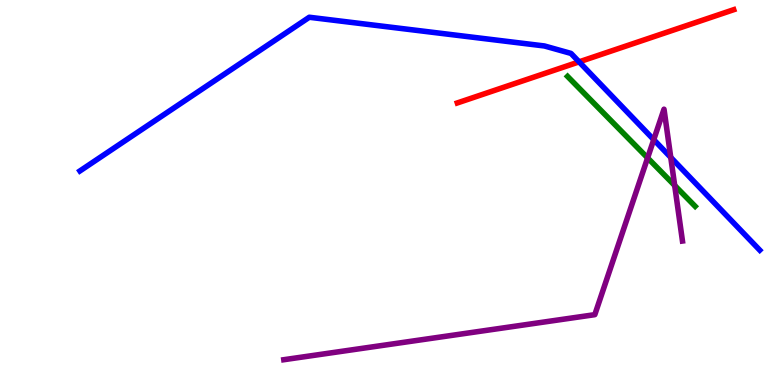[{'lines': ['blue', 'red'], 'intersections': [{'x': 7.47, 'y': 8.39}]}, {'lines': ['green', 'red'], 'intersections': []}, {'lines': ['purple', 'red'], 'intersections': []}, {'lines': ['blue', 'green'], 'intersections': []}, {'lines': ['blue', 'purple'], 'intersections': [{'x': 8.44, 'y': 6.37}, {'x': 8.65, 'y': 5.91}]}, {'lines': ['green', 'purple'], 'intersections': [{'x': 8.36, 'y': 5.9}, {'x': 8.71, 'y': 5.18}]}]